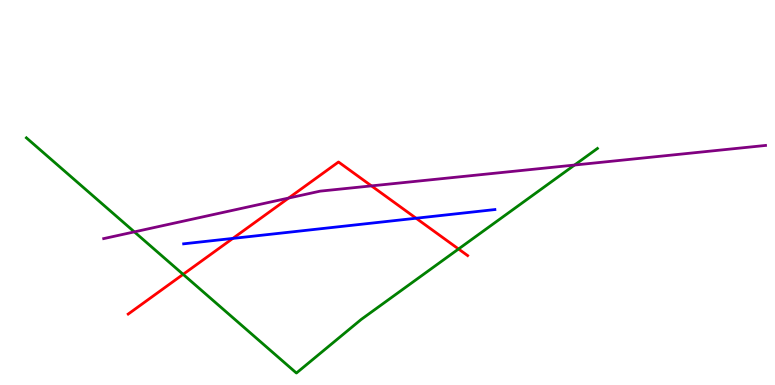[{'lines': ['blue', 'red'], 'intersections': [{'x': 3.0, 'y': 3.81}, {'x': 5.37, 'y': 4.33}]}, {'lines': ['green', 'red'], 'intersections': [{'x': 2.36, 'y': 2.87}, {'x': 5.92, 'y': 3.53}]}, {'lines': ['purple', 'red'], 'intersections': [{'x': 3.72, 'y': 4.86}, {'x': 4.79, 'y': 5.17}]}, {'lines': ['blue', 'green'], 'intersections': []}, {'lines': ['blue', 'purple'], 'intersections': []}, {'lines': ['green', 'purple'], 'intersections': [{'x': 1.73, 'y': 3.98}, {'x': 7.41, 'y': 5.71}]}]